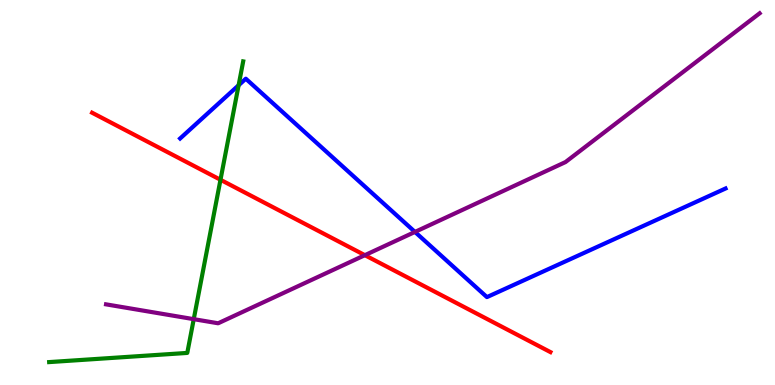[{'lines': ['blue', 'red'], 'intersections': []}, {'lines': ['green', 'red'], 'intersections': [{'x': 2.84, 'y': 5.33}]}, {'lines': ['purple', 'red'], 'intersections': [{'x': 4.71, 'y': 3.37}]}, {'lines': ['blue', 'green'], 'intersections': [{'x': 3.08, 'y': 7.79}]}, {'lines': ['blue', 'purple'], 'intersections': [{'x': 5.35, 'y': 3.98}]}, {'lines': ['green', 'purple'], 'intersections': [{'x': 2.5, 'y': 1.71}]}]